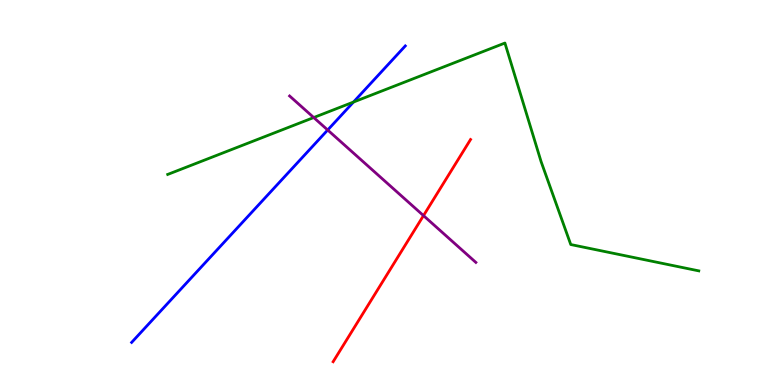[{'lines': ['blue', 'red'], 'intersections': []}, {'lines': ['green', 'red'], 'intersections': []}, {'lines': ['purple', 'red'], 'intersections': [{'x': 5.46, 'y': 4.4}]}, {'lines': ['blue', 'green'], 'intersections': [{'x': 4.56, 'y': 7.35}]}, {'lines': ['blue', 'purple'], 'intersections': [{'x': 4.23, 'y': 6.62}]}, {'lines': ['green', 'purple'], 'intersections': [{'x': 4.05, 'y': 6.95}]}]